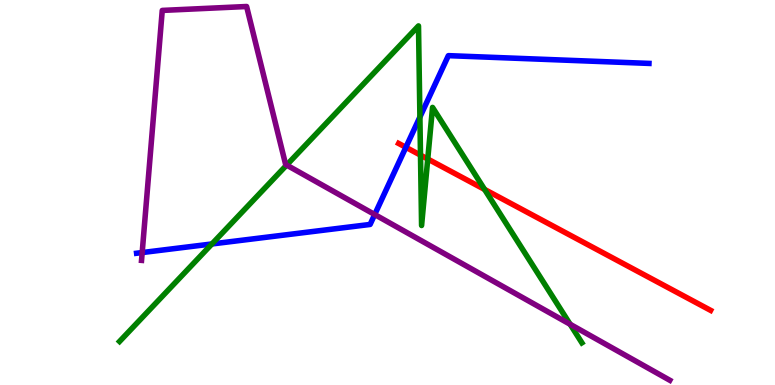[{'lines': ['blue', 'red'], 'intersections': [{'x': 5.24, 'y': 6.17}]}, {'lines': ['green', 'red'], 'intersections': [{'x': 5.43, 'y': 5.97}, {'x': 5.52, 'y': 5.87}, {'x': 6.25, 'y': 5.08}]}, {'lines': ['purple', 'red'], 'intersections': []}, {'lines': ['blue', 'green'], 'intersections': [{'x': 2.73, 'y': 3.66}, {'x': 5.42, 'y': 6.96}]}, {'lines': ['blue', 'purple'], 'intersections': [{'x': 1.83, 'y': 3.44}, {'x': 4.83, 'y': 4.43}]}, {'lines': ['green', 'purple'], 'intersections': [{'x': 3.7, 'y': 5.71}, {'x': 7.36, 'y': 1.58}]}]